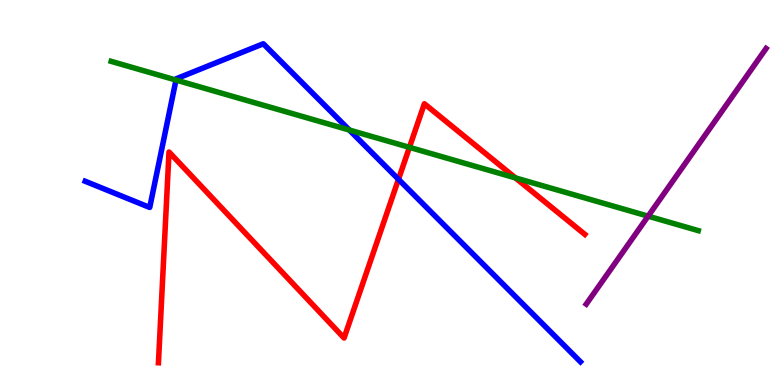[{'lines': ['blue', 'red'], 'intersections': [{'x': 5.14, 'y': 5.34}]}, {'lines': ['green', 'red'], 'intersections': [{'x': 5.28, 'y': 6.17}, {'x': 6.65, 'y': 5.38}]}, {'lines': ['purple', 'red'], 'intersections': []}, {'lines': ['blue', 'green'], 'intersections': [{'x': 2.27, 'y': 7.92}, {'x': 4.51, 'y': 6.62}]}, {'lines': ['blue', 'purple'], 'intersections': []}, {'lines': ['green', 'purple'], 'intersections': [{'x': 8.36, 'y': 4.39}]}]